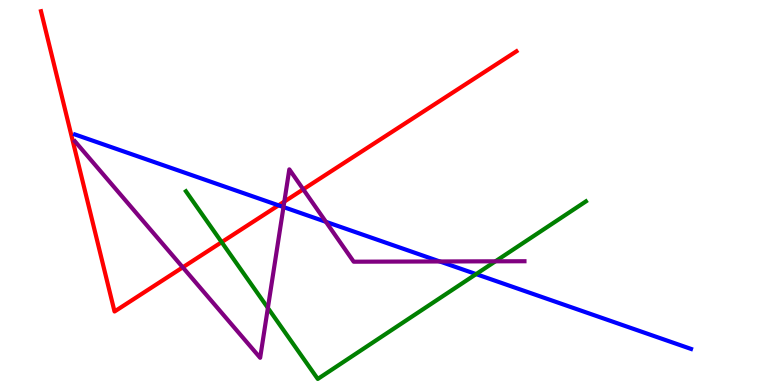[{'lines': ['blue', 'red'], 'intersections': [{'x': 3.59, 'y': 4.67}]}, {'lines': ['green', 'red'], 'intersections': [{'x': 2.86, 'y': 3.71}]}, {'lines': ['purple', 'red'], 'intersections': [{'x': 2.36, 'y': 3.06}, {'x': 3.67, 'y': 4.76}, {'x': 3.91, 'y': 5.08}]}, {'lines': ['blue', 'green'], 'intersections': [{'x': 6.14, 'y': 2.88}]}, {'lines': ['blue', 'purple'], 'intersections': [{'x': 3.66, 'y': 4.62}, {'x': 4.21, 'y': 4.24}, {'x': 5.67, 'y': 3.21}]}, {'lines': ['green', 'purple'], 'intersections': [{'x': 3.46, 'y': 2.0}, {'x': 6.39, 'y': 3.21}]}]